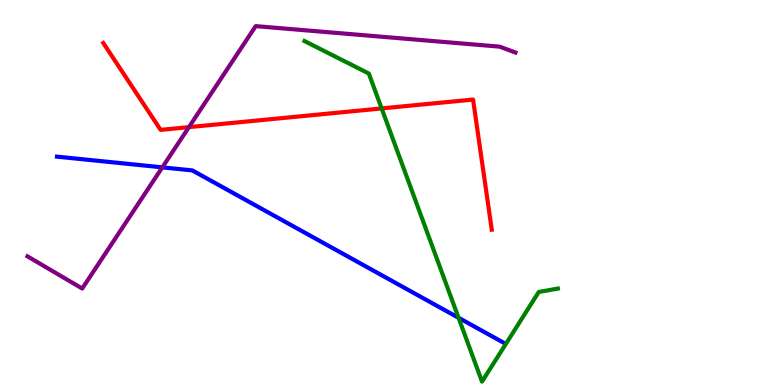[{'lines': ['blue', 'red'], 'intersections': []}, {'lines': ['green', 'red'], 'intersections': [{'x': 4.92, 'y': 7.18}]}, {'lines': ['purple', 'red'], 'intersections': [{'x': 2.44, 'y': 6.7}]}, {'lines': ['blue', 'green'], 'intersections': [{'x': 5.92, 'y': 1.75}]}, {'lines': ['blue', 'purple'], 'intersections': [{'x': 2.09, 'y': 5.65}]}, {'lines': ['green', 'purple'], 'intersections': []}]